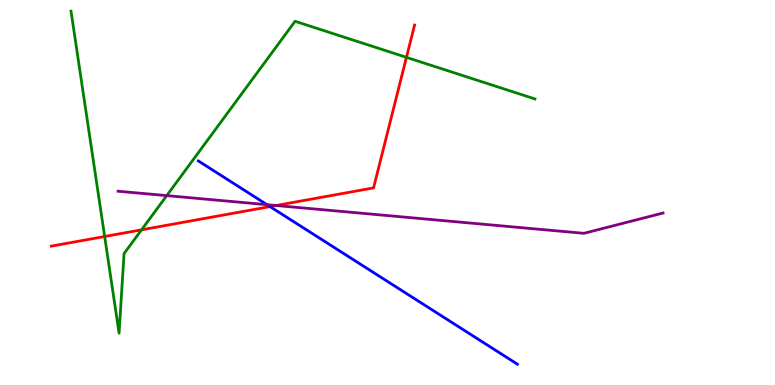[{'lines': ['blue', 'red'], 'intersections': [{'x': 3.48, 'y': 4.63}]}, {'lines': ['green', 'red'], 'intersections': [{'x': 1.35, 'y': 3.86}, {'x': 1.83, 'y': 4.03}, {'x': 5.24, 'y': 8.51}]}, {'lines': ['purple', 'red'], 'intersections': [{'x': 3.56, 'y': 4.66}]}, {'lines': ['blue', 'green'], 'intersections': []}, {'lines': ['blue', 'purple'], 'intersections': [{'x': 3.45, 'y': 4.68}]}, {'lines': ['green', 'purple'], 'intersections': [{'x': 2.15, 'y': 4.92}]}]